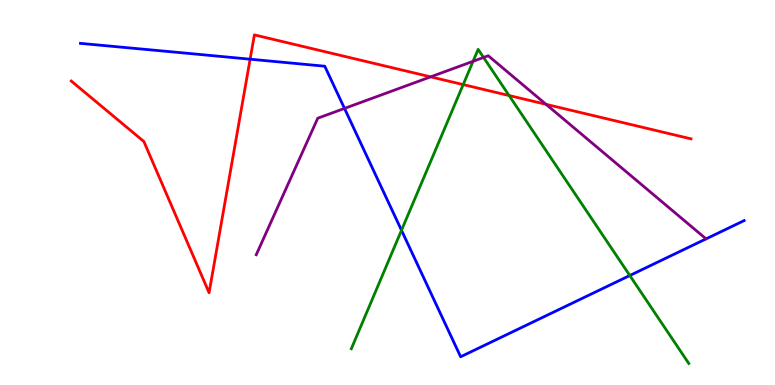[{'lines': ['blue', 'red'], 'intersections': [{'x': 3.23, 'y': 8.46}]}, {'lines': ['green', 'red'], 'intersections': [{'x': 5.98, 'y': 7.8}, {'x': 6.57, 'y': 7.52}]}, {'lines': ['purple', 'red'], 'intersections': [{'x': 5.56, 'y': 8.0}, {'x': 7.05, 'y': 7.29}]}, {'lines': ['blue', 'green'], 'intersections': [{'x': 5.18, 'y': 4.02}, {'x': 8.13, 'y': 2.84}]}, {'lines': ['blue', 'purple'], 'intersections': [{'x': 4.45, 'y': 7.18}]}, {'lines': ['green', 'purple'], 'intersections': [{'x': 6.1, 'y': 8.41}, {'x': 6.24, 'y': 8.51}]}]